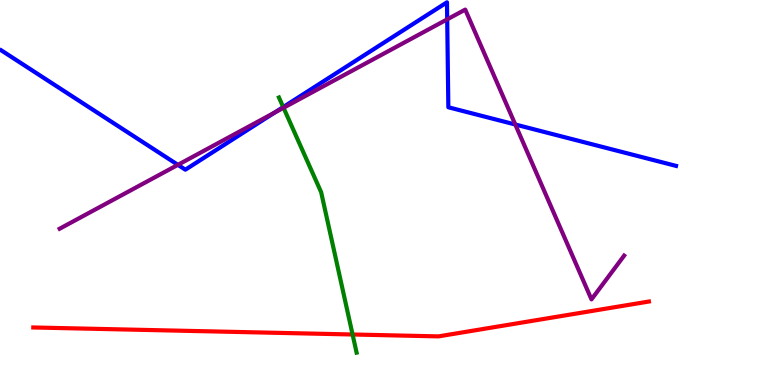[{'lines': ['blue', 'red'], 'intersections': []}, {'lines': ['green', 'red'], 'intersections': [{'x': 4.55, 'y': 1.31}]}, {'lines': ['purple', 'red'], 'intersections': []}, {'lines': ['blue', 'green'], 'intersections': [{'x': 3.65, 'y': 7.22}]}, {'lines': ['blue', 'purple'], 'intersections': [{'x': 2.3, 'y': 5.72}, {'x': 3.54, 'y': 7.08}, {'x': 5.77, 'y': 9.5}, {'x': 6.65, 'y': 6.77}]}, {'lines': ['green', 'purple'], 'intersections': [{'x': 3.66, 'y': 7.2}]}]